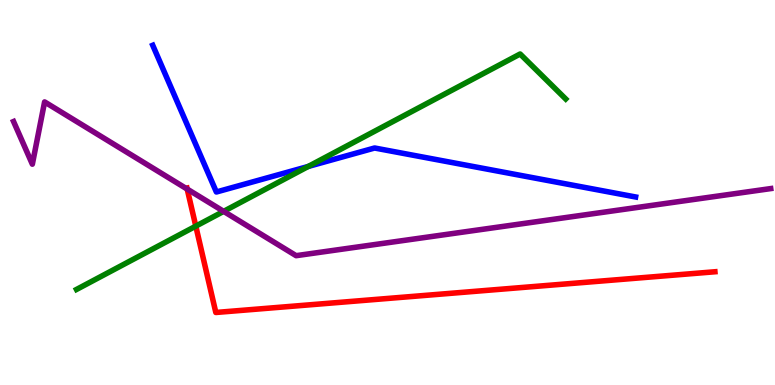[{'lines': ['blue', 'red'], 'intersections': []}, {'lines': ['green', 'red'], 'intersections': [{'x': 2.53, 'y': 4.13}]}, {'lines': ['purple', 'red'], 'intersections': [{'x': 2.42, 'y': 5.09}]}, {'lines': ['blue', 'green'], 'intersections': [{'x': 3.98, 'y': 5.68}]}, {'lines': ['blue', 'purple'], 'intersections': []}, {'lines': ['green', 'purple'], 'intersections': [{'x': 2.89, 'y': 4.51}]}]